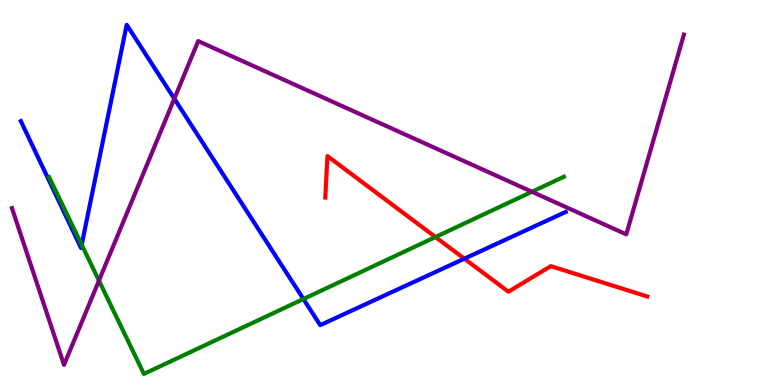[{'lines': ['blue', 'red'], 'intersections': [{'x': 5.99, 'y': 3.28}]}, {'lines': ['green', 'red'], 'intersections': [{'x': 5.62, 'y': 3.84}]}, {'lines': ['purple', 'red'], 'intersections': []}, {'lines': ['blue', 'green'], 'intersections': [{'x': 1.05, 'y': 3.64}, {'x': 3.91, 'y': 2.23}]}, {'lines': ['blue', 'purple'], 'intersections': [{'x': 2.25, 'y': 7.44}]}, {'lines': ['green', 'purple'], 'intersections': [{'x': 1.28, 'y': 2.71}, {'x': 6.86, 'y': 5.02}]}]